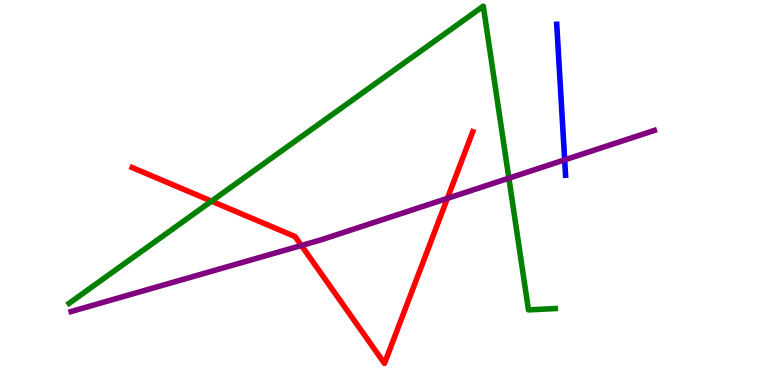[{'lines': ['blue', 'red'], 'intersections': []}, {'lines': ['green', 'red'], 'intersections': [{'x': 2.73, 'y': 4.78}]}, {'lines': ['purple', 'red'], 'intersections': [{'x': 3.89, 'y': 3.62}, {'x': 5.77, 'y': 4.85}]}, {'lines': ['blue', 'green'], 'intersections': []}, {'lines': ['blue', 'purple'], 'intersections': [{'x': 7.29, 'y': 5.85}]}, {'lines': ['green', 'purple'], 'intersections': [{'x': 6.57, 'y': 5.37}]}]